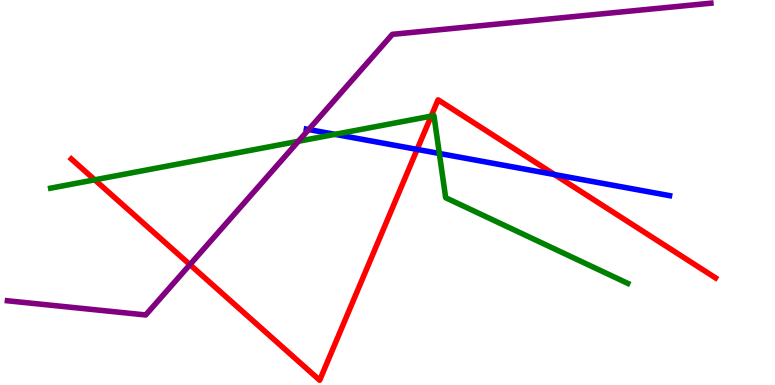[{'lines': ['blue', 'red'], 'intersections': [{'x': 5.38, 'y': 6.12}, {'x': 7.16, 'y': 5.47}]}, {'lines': ['green', 'red'], 'intersections': [{'x': 1.22, 'y': 5.33}, {'x': 5.56, 'y': 6.98}]}, {'lines': ['purple', 'red'], 'intersections': [{'x': 2.45, 'y': 3.13}]}, {'lines': ['blue', 'green'], 'intersections': [{'x': 4.32, 'y': 6.51}, {'x': 5.67, 'y': 6.01}]}, {'lines': ['blue', 'purple'], 'intersections': [{'x': 3.98, 'y': 6.64}]}, {'lines': ['green', 'purple'], 'intersections': [{'x': 3.85, 'y': 6.33}]}]